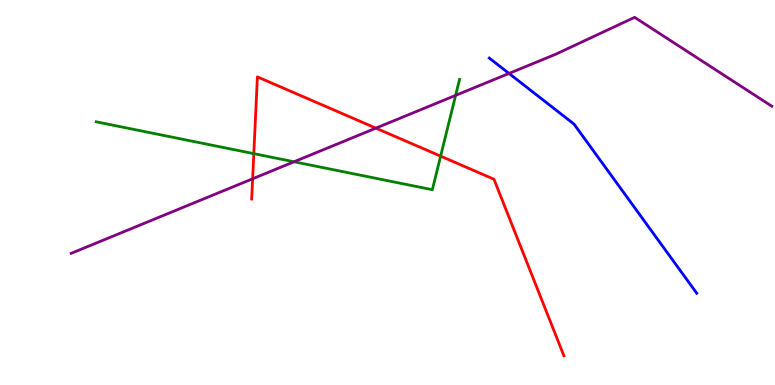[{'lines': ['blue', 'red'], 'intersections': []}, {'lines': ['green', 'red'], 'intersections': [{'x': 3.27, 'y': 6.01}, {'x': 5.69, 'y': 5.94}]}, {'lines': ['purple', 'red'], 'intersections': [{'x': 3.26, 'y': 5.36}, {'x': 4.85, 'y': 6.67}]}, {'lines': ['blue', 'green'], 'intersections': []}, {'lines': ['blue', 'purple'], 'intersections': [{'x': 6.57, 'y': 8.09}]}, {'lines': ['green', 'purple'], 'intersections': [{'x': 3.79, 'y': 5.8}, {'x': 5.88, 'y': 7.52}]}]